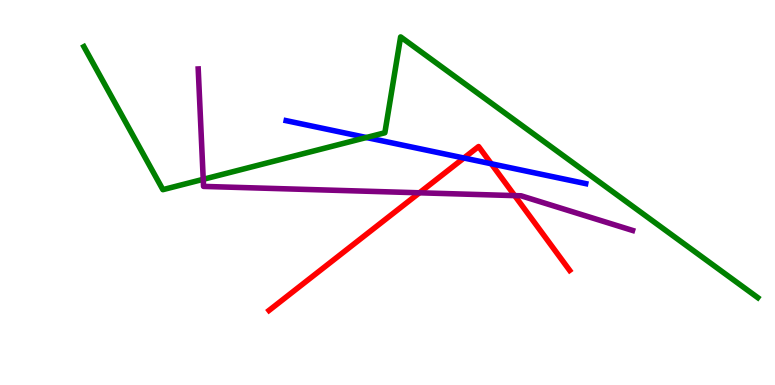[{'lines': ['blue', 'red'], 'intersections': [{'x': 5.99, 'y': 5.9}, {'x': 6.34, 'y': 5.75}]}, {'lines': ['green', 'red'], 'intersections': []}, {'lines': ['purple', 'red'], 'intersections': [{'x': 5.41, 'y': 4.99}, {'x': 6.64, 'y': 4.92}]}, {'lines': ['blue', 'green'], 'intersections': [{'x': 4.73, 'y': 6.43}]}, {'lines': ['blue', 'purple'], 'intersections': []}, {'lines': ['green', 'purple'], 'intersections': [{'x': 2.62, 'y': 5.34}]}]